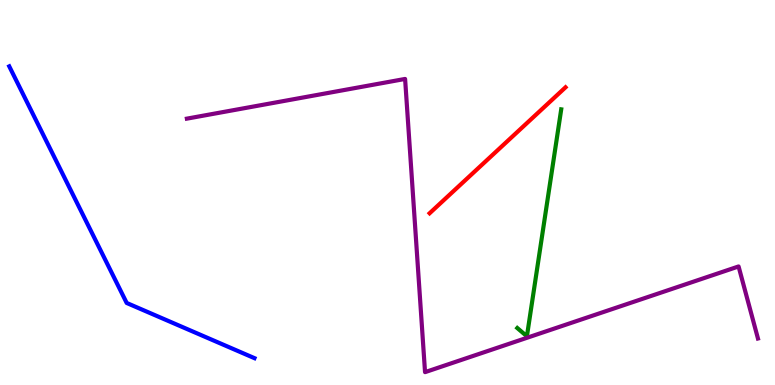[{'lines': ['blue', 'red'], 'intersections': []}, {'lines': ['green', 'red'], 'intersections': []}, {'lines': ['purple', 'red'], 'intersections': []}, {'lines': ['blue', 'green'], 'intersections': []}, {'lines': ['blue', 'purple'], 'intersections': []}, {'lines': ['green', 'purple'], 'intersections': []}]